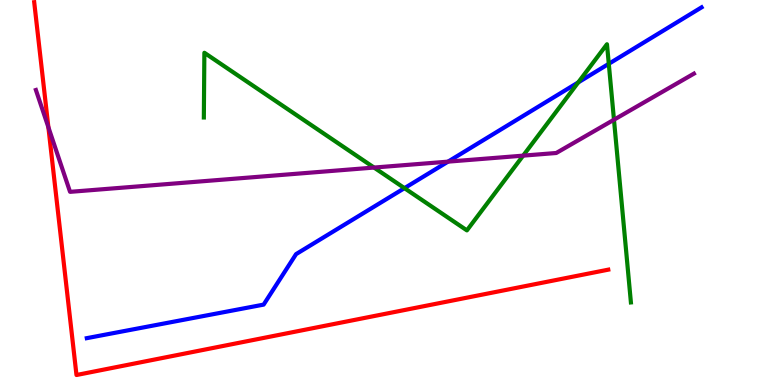[{'lines': ['blue', 'red'], 'intersections': []}, {'lines': ['green', 'red'], 'intersections': []}, {'lines': ['purple', 'red'], 'intersections': [{'x': 0.624, 'y': 6.7}]}, {'lines': ['blue', 'green'], 'intersections': [{'x': 5.22, 'y': 5.11}, {'x': 7.46, 'y': 7.86}, {'x': 7.86, 'y': 8.34}]}, {'lines': ['blue', 'purple'], 'intersections': [{'x': 5.78, 'y': 5.8}]}, {'lines': ['green', 'purple'], 'intersections': [{'x': 4.83, 'y': 5.65}, {'x': 6.75, 'y': 5.96}, {'x': 7.92, 'y': 6.89}]}]